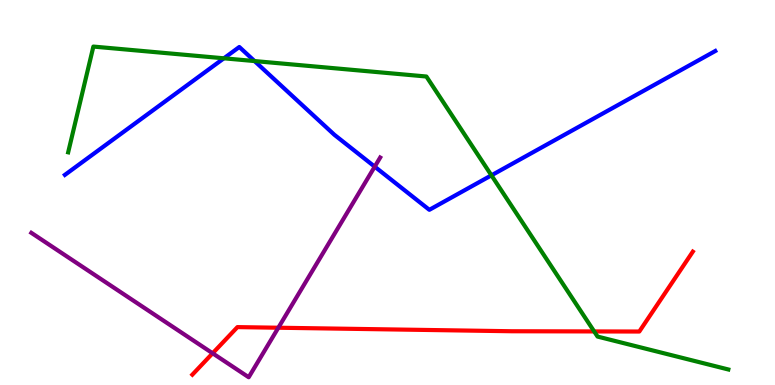[{'lines': ['blue', 'red'], 'intersections': []}, {'lines': ['green', 'red'], 'intersections': [{'x': 7.67, 'y': 1.39}]}, {'lines': ['purple', 'red'], 'intersections': [{'x': 2.74, 'y': 0.824}, {'x': 3.59, 'y': 1.49}]}, {'lines': ['blue', 'green'], 'intersections': [{'x': 2.89, 'y': 8.49}, {'x': 3.28, 'y': 8.41}, {'x': 6.34, 'y': 5.45}]}, {'lines': ['blue', 'purple'], 'intersections': [{'x': 4.84, 'y': 5.67}]}, {'lines': ['green', 'purple'], 'intersections': []}]